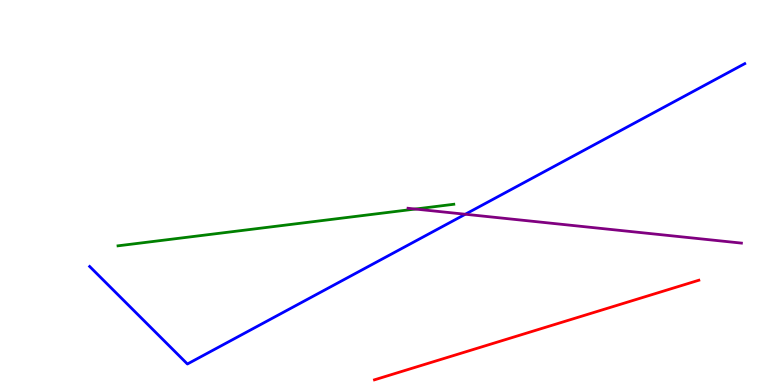[{'lines': ['blue', 'red'], 'intersections': []}, {'lines': ['green', 'red'], 'intersections': []}, {'lines': ['purple', 'red'], 'intersections': []}, {'lines': ['blue', 'green'], 'intersections': []}, {'lines': ['blue', 'purple'], 'intersections': [{'x': 6.0, 'y': 4.43}]}, {'lines': ['green', 'purple'], 'intersections': [{'x': 5.36, 'y': 4.57}]}]